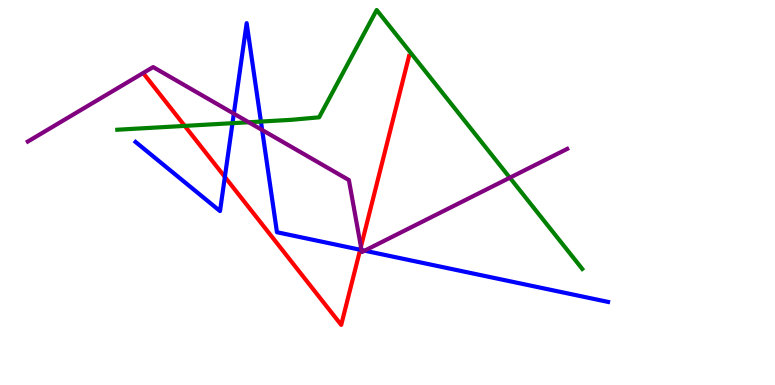[{'lines': ['blue', 'red'], 'intersections': [{'x': 2.9, 'y': 5.4}, {'x': 4.65, 'y': 3.51}]}, {'lines': ['green', 'red'], 'intersections': [{'x': 2.38, 'y': 6.73}]}, {'lines': ['purple', 'red'], 'intersections': [{'x': 4.66, 'y': 3.59}]}, {'lines': ['blue', 'green'], 'intersections': [{'x': 3.0, 'y': 6.8}, {'x': 3.37, 'y': 6.84}]}, {'lines': ['blue', 'purple'], 'intersections': [{'x': 3.02, 'y': 7.05}, {'x': 3.38, 'y': 6.62}, {'x': 4.66, 'y': 3.51}, {'x': 4.7, 'y': 3.49}]}, {'lines': ['green', 'purple'], 'intersections': [{'x': 3.21, 'y': 6.82}, {'x': 6.58, 'y': 5.38}]}]